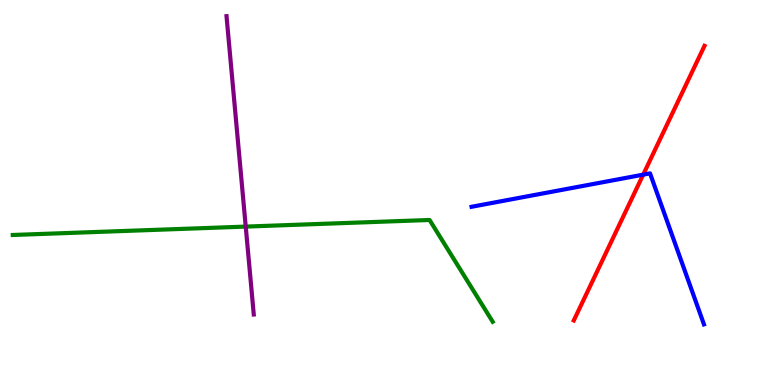[{'lines': ['blue', 'red'], 'intersections': [{'x': 8.3, 'y': 5.46}]}, {'lines': ['green', 'red'], 'intersections': []}, {'lines': ['purple', 'red'], 'intersections': []}, {'lines': ['blue', 'green'], 'intersections': []}, {'lines': ['blue', 'purple'], 'intersections': []}, {'lines': ['green', 'purple'], 'intersections': [{'x': 3.17, 'y': 4.11}]}]